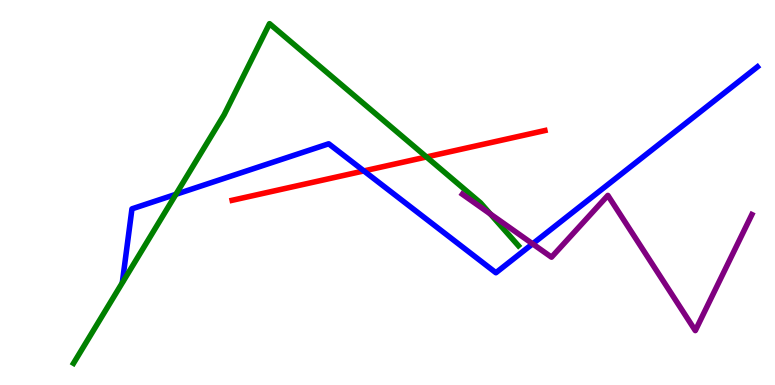[{'lines': ['blue', 'red'], 'intersections': [{'x': 4.7, 'y': 5.56}]}, {'lines': ['green', 'red'], 'intersections': [{'x': 5.5, 'y': 5.92}]}, {'lines': ['purple', 'red'], 'intersections': []}, {'lines': ['blue', 'green'], 'intersections': [{'x': 2.27, 'y': 4.95}]}, {'lines': ['blue', 'purple'], 'intersections': [{'x': 6.87, 'y': 3.67}]}, {'lines': ['green', 'purple'], 'intersections': [{'x': 6.33, 'y': 4.44}]}]